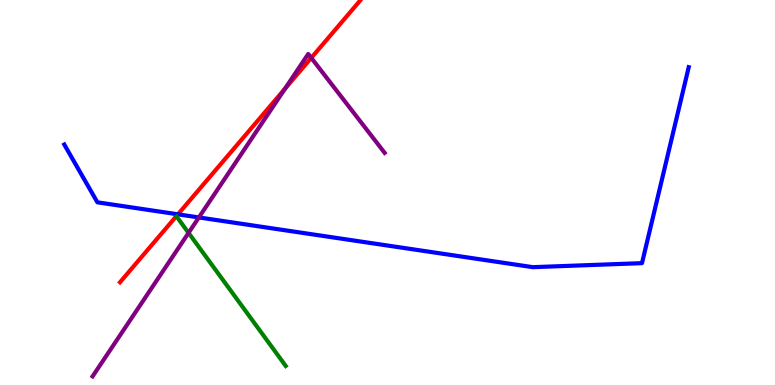[{'lines': ['blue', 'red'], 'intersections': [{'x': 2.3, 'y': 4.43}]}, {'lines': ['green', 'red'], 'intersections': []}, {'lines': ['purple', 'red'], 'intersections': [{'x': 3.68, 'y': 7.69}, {'x': 4.02, 'y': 8.5}]}, {'lines': ['blue', 'green'], 'intersections': []}, {'lines': ['blue', 'purple'], 'intersections': [{'x': 2.57, 'y': 4.35}]}, {'lines': ['green', 'purple'], 'intersections': [{'x': 2.43, 'y': 3.95}]}]